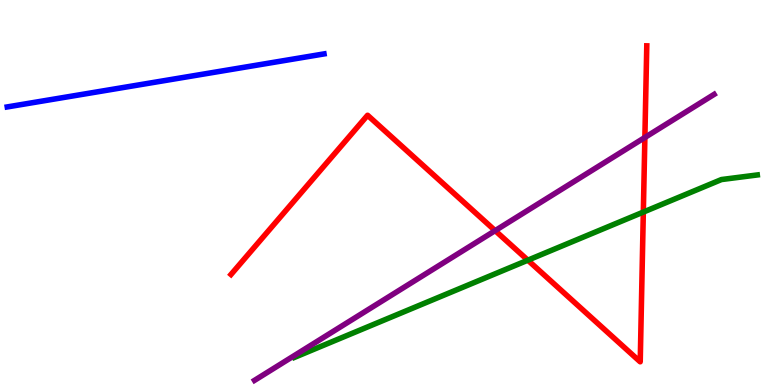[{'lines': ['blue', 'red'], 'intersections': []}, {'lines': ['green', 'red'], 'intersections': [{'x': 6.81, 'y': 3.24}, {'x': 8.3, 'y': 4.49}]}, {'lines': ['purple', 'red'], 'intersections': [{'x': 6.39, 'y': 4.01}, {'x': 8.32, 'y': 6.43}]}, {'lines': ['blue', 'green'], 'intersections': []}, {'lines': ['blue', 'purple'], 'intersections': []}, {'lines': ['green', 'purple'], 'intersections': []}]